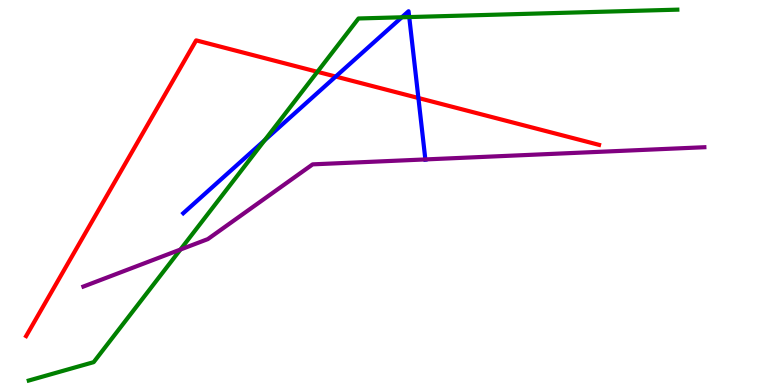[{'lines': ['blue', 'red'], 'intersections': [{'x': 4.33, 'y': 8.01}, {'x': 5.4, 'y': 7.45}]}, {'lines': ['green', 'red'], 'intersections': [{'x': 4.1, 'y': 8.13}]}, {'lines': ['purple', 'red'], 'intersections': []}, {'lines': ['blue', 'green'], 'intersections': [{'x': 3.42, 'y': 6.36}, {'x': 5.18, 'y': 9.55}, {'x': 5.28, 'y': 9.56}]}, {'lines': ['blue', 'purple'], 'intersections': [{'x': 5.49, 'y': 5.86}]}, {'lines': ['green', 'purple'], 'intersections': [{'x': 2.33, 'y': 3.52}]}]